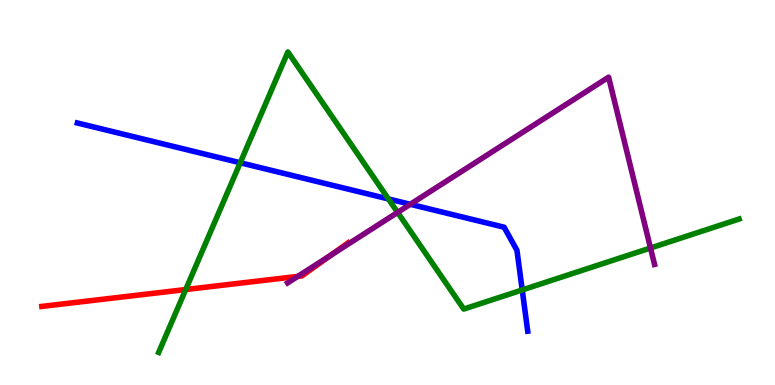[{'lines': ['blue', 'red'], 'intersections': []}, {'lines': ['green', 'red'], 'intersections': [{'x': 2.4, 'y': 2.48}]}, {'lines': ['purple', 'red'], 'intersections': [{'x': 3.84, 'y': 2.82}, {'x': 4.27, 'y': 3.37}]}, {'lines': ['blue', 'green'], 'intersections': [{'x': 3.1, 'y': 5.77}, {'x': 5.01, 'y': 4.83}, {'x': 6.74, 'y': 2.47}]}, {'lines': ['blue', 'purple'], 'intersections': [{'x': 5.29, 'y': 4.69}]}, {'lines': ['green', 'purple'], 'intersections': [{'x': 5.13, 'y': 4.48}, {'x': 8.39, 'y': 3.56}]}]